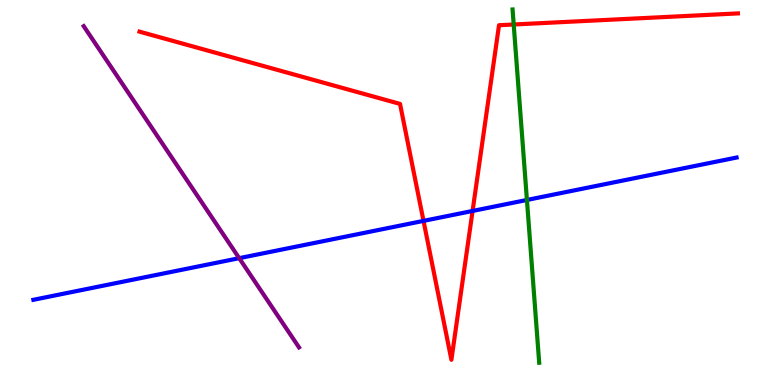[{'lines': ['blue', 'red'], 'intersections': [{'x': 5.46, 'y': 4.26}, {'x': 6.1, 'y': 4.52}]}, {'lines': ['green', 'red'], 'intersections': [{'x': 6.63, 'y': 9.36}]}, {'lines': ['purple', 'red'], 'intersections': []}, {'lines': ['blue', 'green'], 'intersections': [{'x': 6.8, 'y': 4.81}]}, {'lines': ['blue', 'purple'], 'intersections': [{'x': 3.09, 'y': 3.29}]}, {'lines': ['green', 'purple'], 'intersections': []}]